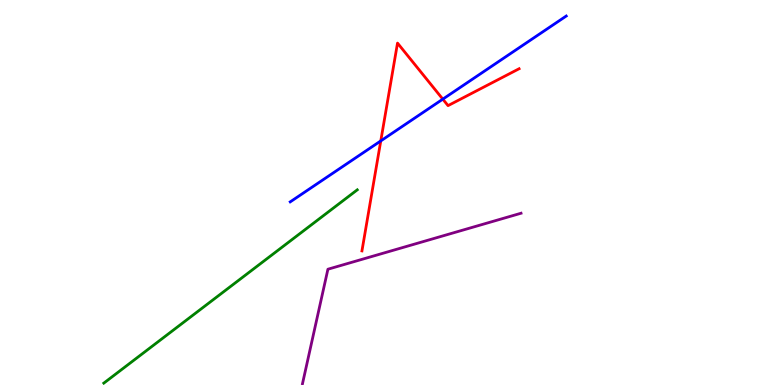[{'lines': ['blue', 'red'], 'intersections': [{'x': 4.91, 'y': 6.34}, {'x': 5.71, 'y': 7.42}]}, {'lines': ['green', 'red'], 'intersections': []}, {'lines': ['purple', 'red'], 'intersections': []}, {'lines': ['blue', 'green'], 'intersections': []}, {'lines': ['blue', 'purple'], 'intersections': []}, {'lines': ['green', 'purple'], 'intersections': []}]